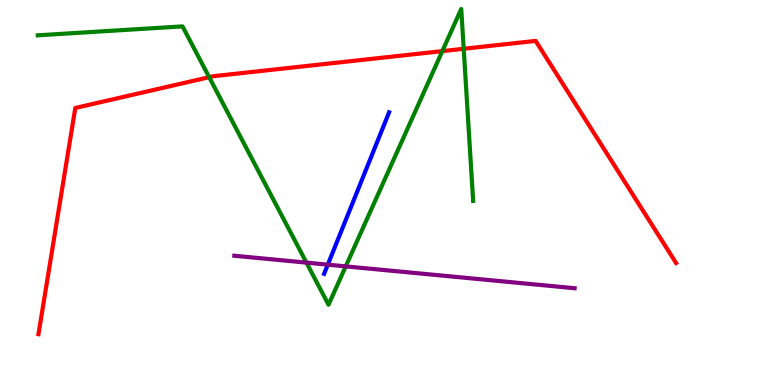[{'lines': ['blue', 'red'], 'intersections': []}, {'lines': ['green', 'red'], 'intersections': [{'x': 2.7, 'y': 8.0}, {'x': 5.71, 'y': 8.67}, {'x': 5.98, 'y': 8.73}]}, {'lines': ['purple', 'red'], 'intersections': []}, {'lines': ['blue', 'green'], 'intersections': []}, {'lines': ['blue', 'purple'], 'intersections': [{'x': 4.23, 'y': 3.13}]}, {'lines': ['green', 'purple'], 'intersections': [{'x': 3.95, 'y': 3.18}, {'x': 4.46, 'y': 3.08}]}]